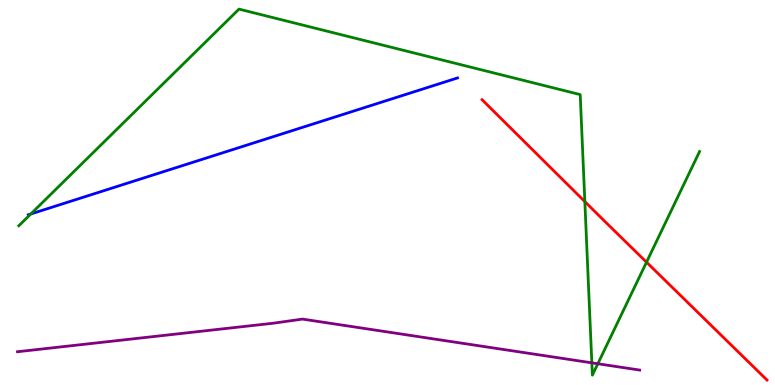[{'lines': ['blue', 'red'], 'intersections': []}, {'lines': ['green', 'red'], 'intersections': [{'x': 7.55, 'y': 4.76}, {'x': 8.34, 'y': 3.19}]}, {'lines': ['purple', 'red'], 'intersections': []}, {'lines': ['blue', 'green'], 'intersections': [{'x': 0.398, 'y': 4.44}]}, {'lines': ['blue', 'purple'], 'intersections': []}, {'lines': ['green', 'purple'], 'intersections': [{'x': 7.64, 'y': 0.576}, {'x': 7.71, 'y': 0.552}]}]